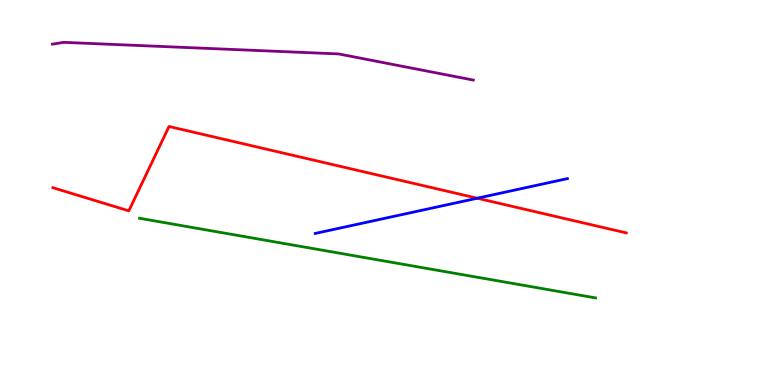[{'lines': ['blue', 'red'], 'intersections': [{'x': 6.16, 'y': 4.85}]}, {'lines': ['green', 'red'], 'intersections': []}, {'lines': ['purple', 'red'], 'intersections': []}, {'lines': ['blue', 'green'], 'intersections': []}, {'lines': ['blue', 'purple'], 'intersections': []}, {'lines': ['green', 'purple'], 'intersections': []}]